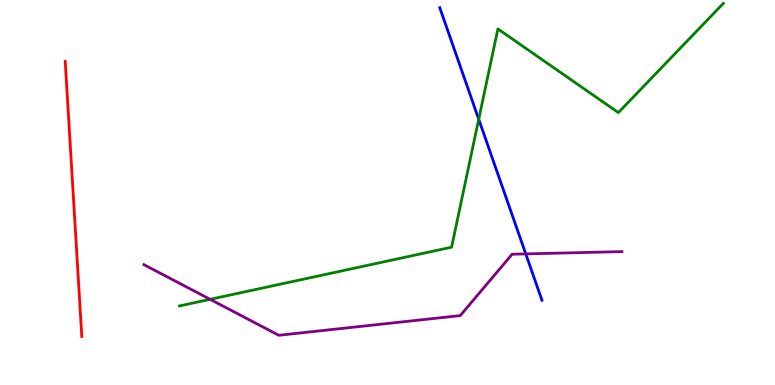[{'lines': ['blue', 'red'], 'intersections': []}, {'lines': ['green', 'red'], 'intersections': []}, {'lines': ['purple', 'red'], 'intersections': []}, {'lines': ['blue', 'green'], 'intersections': [{'x': 6.18, 'y': 6.9}]}, {'lines': ['blue', 'purple'], 'intersections': [{'x': 6.78, 'y': 3.41}]}, {'lines': ['green', 'purple'], 'intersections': [{'x': 2.71, 'y': 2.23}]}]